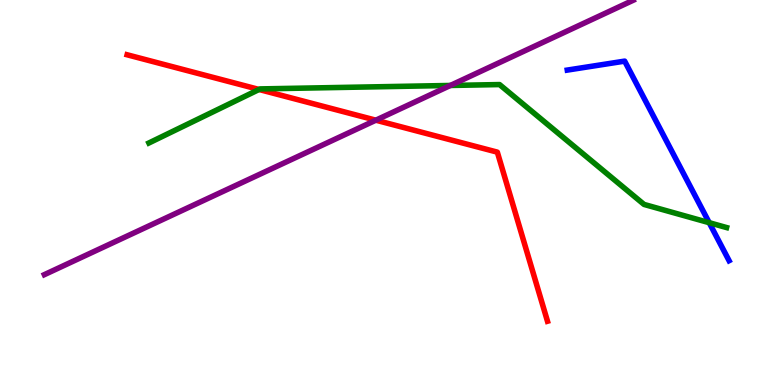[{'lines': ['blue', 'red'], 'intersections': []}, {'lines': ['green', 'red'], 'intersections': [{'x': 3.34, 'y': 7.68}]}, {'lines': ['purple', 'red'], 'intersections': [{'x': 4.85, 'y': 6.88}]}, {'lines': ['blue', 'green'], 'intersections': [{'x': 9.15, 'y': 4.22}]}, {'lines': ['blue', 'purple'], 'intersections': []}, {'lines': ['green', 'purple'], 'intersections': [{'x': 5.81, 'y': 7.78}]}]